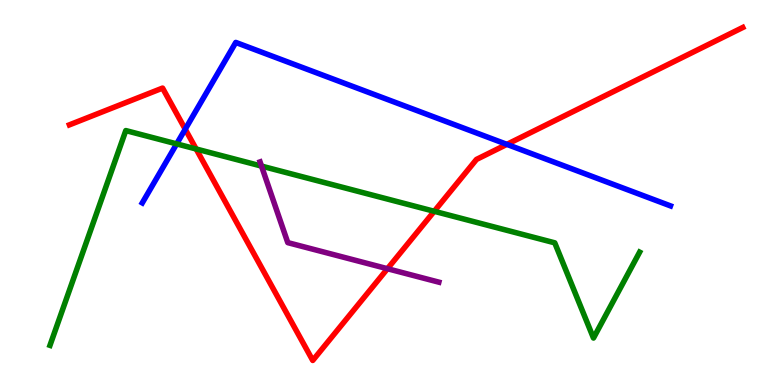[{'lines': ['blue', 'red'], 'intersections': [{'x': 2.39, 'y': 6.64}, {'x': 6.54, 'y': 6.25}]}, {'lines': ['green', 'red'], 'intersections': [{'x': 2.53, 'y': 6.13}, {'x': 5.6, 'y': 4.51}]}, {'lines': ['purple', 'red'], 'intersections': [{'x': 5.0, 'y': 3.02}]}, {'lines': ['blue', 'green'], 'intersections': [{'x': 2.28, 'y': 6.26}]}, {'lines': ['blue', 'purple'], 'intersections': []}, {'lines': ['green', 'purple'], 'intersections': [{'x': 3.37, 'y': 5.69}]}]